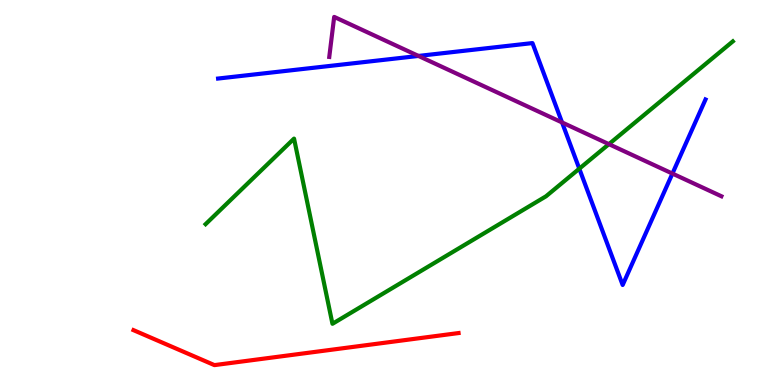[{'lines': ['blue', 'red'], 'intersections': []}, {'lines': ['green', 'red'], 'intersections': []}, {'lines': ['purple', 'red'], 'intersections': []}, {'lines': ['blue', 'green'], 'intersections': [{'x': 7.47, 'y': 5.62}]}, {'lines': ['blue', 'purple'], 'intersections': [{'x': 5.4, 'y': 8.55}, {'x': 7.25, 'y': 6.82}, {'x': 8.68, 'y': 5.49}]}, {'lines': ['green', 'purple'], 'intersections': [{'x': 7.86, 'y': 6.26}]}]